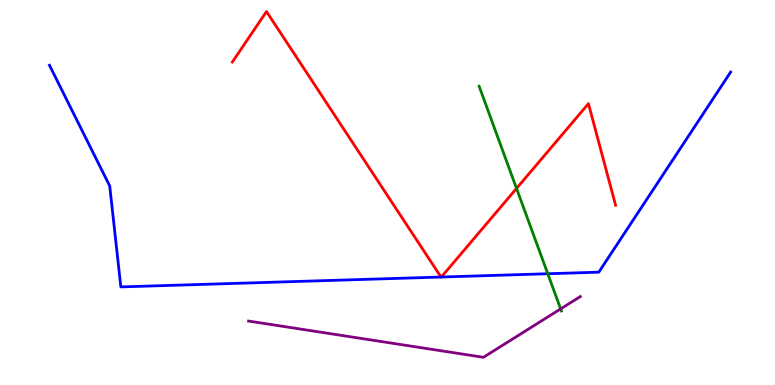[{'lines': ['blue', 'red'], 'intersections': [{'x': 5.69, 'y': 2.8}, {'x': 5.7, 'y': 2.8}]}, {'lines': ['green', 'red'], 'intersections': [{'x': 6.66, 'y': 5.11}]}, {'lines': ['purple', 'red'], 'intersections': []}, {'lines': ['blue', 'green'], 'intersections': [{'x': 7.07, 'y': 2.89}]}, {'lines': ['blue', 'purple'], 'intersections': []}, {'lines': ['green', 'purple'], 'intersections': [{'x': 7.23, 'y': 1.98}]}]